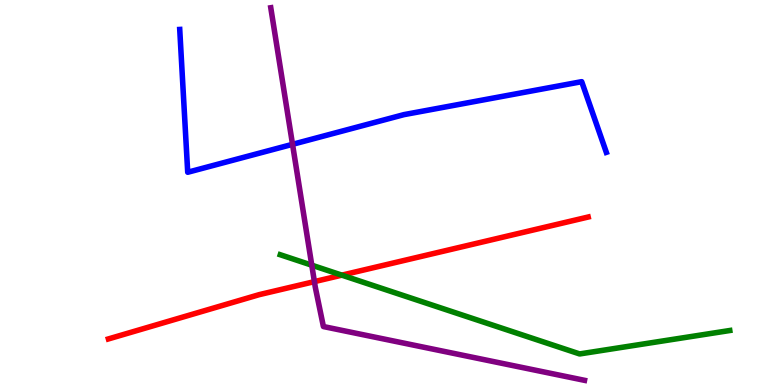[{'lines': ['blue', 'red'], 'intersections': []}, {'lines': ['green', 'red'], 'intersections': [{'x': 4.41, 'y': 2.85}]}, {'lines': ['purple', 'red'], 'intersections': [{'x': 4.06, 'y': 2.69}]}, {'lines': ['blue', 'green'], 'intersections': []}, {'lines': ['blue', 'purple'], 'intersections': [{'x': 3.77, 'y': 6.25}]}, {'lines': ['green', 'purple'], 'intersections': [{'x': 4.02, 'y': 3.11}]}]